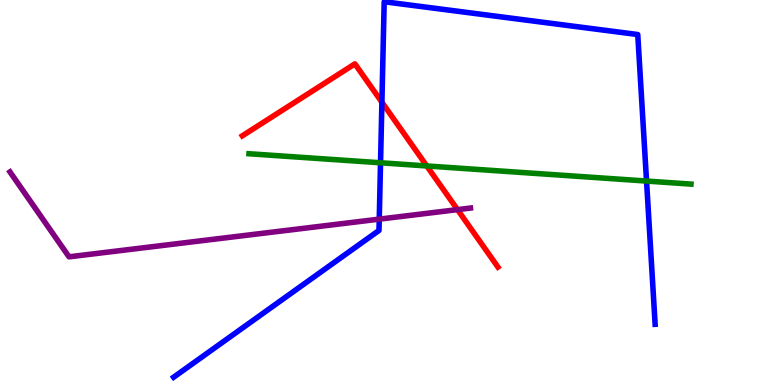[{'lines': ['blue', 'red'], 'intersections': [{'x': 4.93, 'y': 7.34}]}, {'lines': ['green', 'red'], 'intersections': [{'x': 5.51, 'y': 5.69}]}, {'lines': ['purple', 'red'], 'intersections': [{'x': 5.9, 'y': 4.56}]}, {'lines': ['blue', 'green'], 'intersections': [{'x': 4.91, 'y': 5.77}, {'x': 8.34, 'y': 5.3}]}, {'lines': ['blue', 'purple'], 'intersections': [{'x': 4.89, 'y': 4.31}]}, {'lines': ['green', 'purple'], 'intersections': []}]